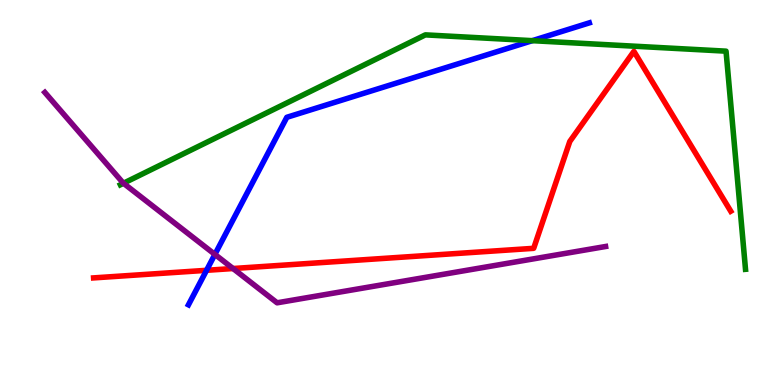[{'lines': ['blue', 'red'], 'intersections': [{'x': 2.67, 'y': 2.98}]}, {'lines': ['green', 'red'], 'intersections': []}, {'lines': ['purple', 'red'], 'intersections': [{'x': 3.01, 'y': 3.03}]}, {'lines': ['blue', 'green'], 'intersections': [{'x': 6.87, 'y': 8.94}]}, {'lines': ['blue', 'purple'], 'intersections': [{'x': 2.77, 'y': 3.39}]}, {'lines': ['green', 'purple'], 'intersections': [{'x': 1.59, 'y': 5.24}]}]